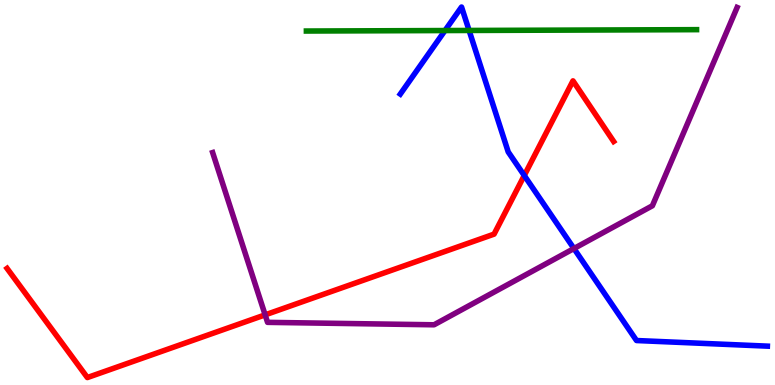[{'lines': ['blue', 'red'], 'intersections': [{'x': 6.76, 'y': 5.44}]}, {'lines': ['green', 'red'], 'intersections': []}, {'lines': ['purple', 'red'], 'intersections': [{'x': 3.42, 'y': 1.82}]}, {'lines': ['blue', 'green'], 'intersections': [{'x': 5.74, 'y': 9.21}, {'x': 6.05, 'y': 9.21}]}, {'lines': ['blue', 'purple'], 'intersections': [{'x': 7.41, 'y': 3.54}]}, {'lines': ['green', 'purple'], 'intersections': []}]